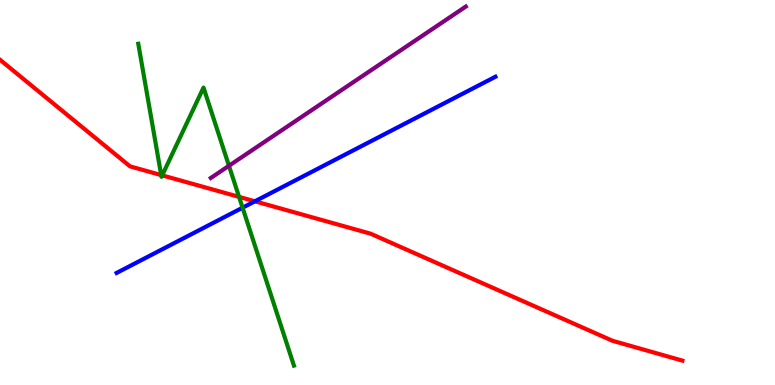[{'lines': ['blue', 'red'], 'intersections': [{'x': 3.29, 'y': 4.77}]}, {'lines': ['green', 'red'], 'intersections': [{'x': 2.08, 'y': 5.45}, {'x': 2.09, 'y': 5.45}, {'x': 3.08, 'y': 4.89}]}, {'lines': ['purple', 'red'], 'intersections': []}, {'lines': ['blue', 'green'], 'intersections': [{'x': 3.13, 'y': 4.61}]}, {'lines': ['blue', 'purple'], 'intersections': []}, {'lines': ['green', 'purple'], 'intersections': [{'x': 2.95, 'y': 5.69}]}]